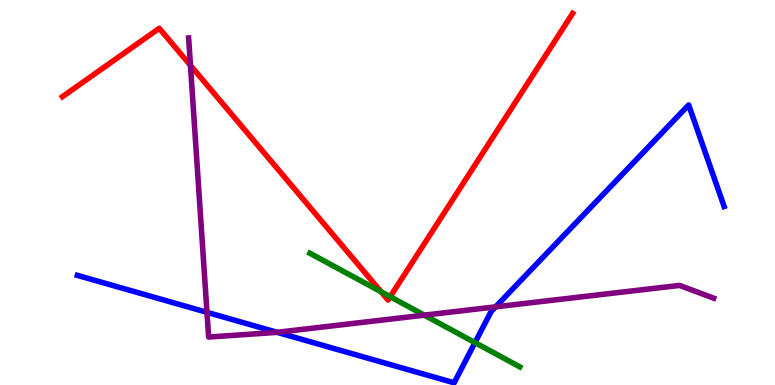[{'lines': ['blue', 'red'], 'intersections': []}, {'lines': ['green', 'red'], 'intersections': [{'x': 4.92, 'y': 2.42}, {'x': 5.03, 'y': 2.29}]}, {'lines': ['purple', 'red'], 'intersections': [{'x': 2.46, 'y': 8.3}]}, {'lines': ['blue', 'green'], 'intersections': [{'x': 6.13, 'y': 1.1}]}, {'lines': ['blue', 'purple'], 'intersections': [{'x': 2.67, 'y': 1.89}, {'x': 3.58, 'y': 1.37}, {'x': 6.39, 'y': 2.03}]}, {'lines': ['green', 'purple'], 'intersections': [{'x': 5.47, 'y': 1.81}]}]